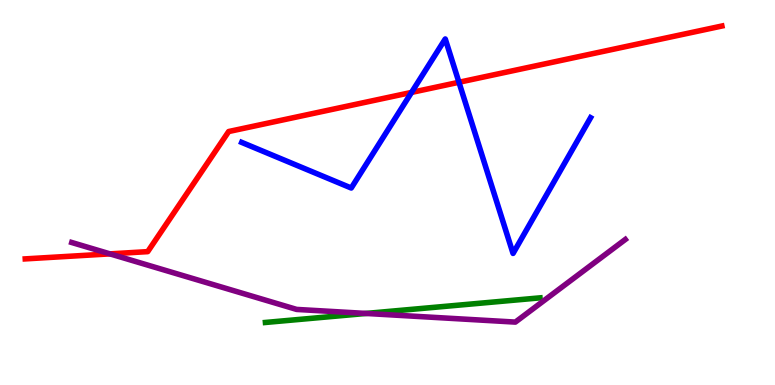[{'lines': ['blue', 'red'], 'intersections': [{'x': 5.31, 'y': 7.6}, {'x': 5.92, 'y': 7.86}]}, {'lines': ['green', 'red'], 'intersections': []}, {'lines': ['purple', 'red'], 'intersections': [{'x': 1.42, 'y': 3.41}]}, {'lines': ['blue', 'green'], 'intersections': []}, {'lines': ['blue', 'purple'], 'intersections': []}, {'lines': ['green', 'purple'], 'intersections': [{'x': 4.72, 'y': 1.86}]}]